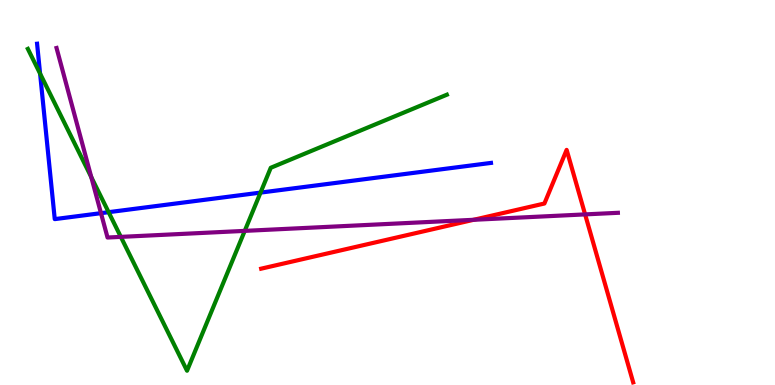[{'lines': ['blue', 'red'], 'intersections': []}, {'lines': ['green', 'red'], 'intersections': []}, {'lines': ['purple', 'red'], 'intersections': [{'x': 6.11, 'y': 4.29}, {'x': 7.55, 'y': 4.43}]}, {'lines': ['blue', 'green'], 'intersections': [{'x': 0.517, 'y': 8.09}, {'x': 1.4, 'y': 4.49}, {'x': 3.36, 'y': 5.0}]}, {'lines': ['blue', 'purple'], 'intersections': [{'x': 1.3, 'y': 4.46}]}, {'lines': ['green', 'purple'], 'intersections': [{'x': 1.18, 'y': 5.4}, {'x': 1.56, 'y': 3.85}, {'x': 3.16, 'y': 4.0}]}]